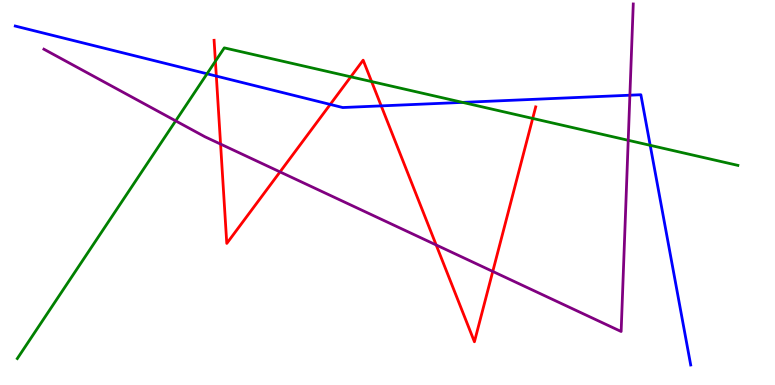[{'lines': ['blue', 'red'], 'intersections': [{'x': 2.79, 'y': 8.02}, {'x': 4.26, 'y': 7.29}, {'x': 4.92, 'y': 7.25}]}, {'lines': ['green', 'red'], 'intersections': [{'x': 2.78, 'y': 8.41}, {'x': 4.53, 'y': 8.0}, {'x': 4.79, 'y': 7.88}, {'x': 6.87, 'y': 6.92}]}, {'lines': ['purple', 'red'], 'intersections': [{'x': 2.85, 'y': 6.26}, {'x': 3.61, 'y': 5.54}, {'x': 5.63, 'y': 3.64}, {'x': 6.36, 'y': 2.95}]}, {'lines': ['blue', 'green'], 'intersections': [{'x': 2.67, 'y': 8.08}, {'x': 5.97, 'y': 7.34}, {'x': 8.39, 'y': 6.23}]}, {'lines': ['blue', 'purple'], 'intersections': [{'x': 8.13, 'y': 7.53}]}, {'lines': ['green', 'purple'], 'intersections': [{'x': 2.27, 'y': 6.86}, {'x': 8.11, 'y': 6.36}]}]